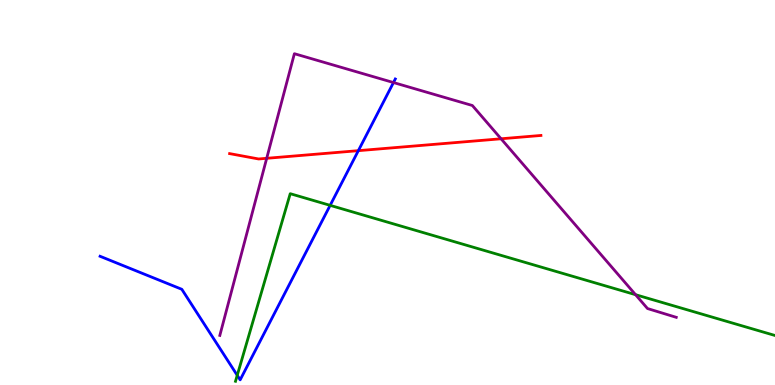[{'lines': ['blue', 'red'], 'intersections': [{'x': 4.62, 'y': 6.09}]}, {'lines': ['green', 'red'], 'intersections': []}, {'lines': ['purple', 'red'], 'intersections': [{'x': 3.44, 'y': 5.89}, {'x': 6.47, 'y': 6.4}]}, {'lines': ['blue', 'green'], 'intersections': [{'x': 3.06, 'y': 0.252}, {'x': 4.26, 'y': 4.67}]}, {'lines': ['blue', 'purple'], 'intersections': [{'x': 5.08, 'y': 7.86}]}, {'lines': ['green', 'purple'], 'intersections': [{'x': 8.2, 'y': 2.35}]}]